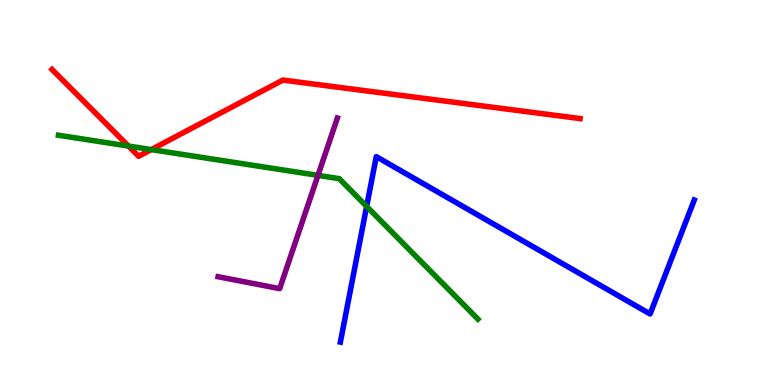[{'lines': ['blue', 'red'], 'intersections': []}, {'lines': ['green', 'red'], 'intersections': [{'x': 1.66, 'y': 6.21}, {'x': 1.95, 'y': 6.11}]}, {'lines': ['purple', 'red'], 'intersections': []}, {'lines': ['blue', 'green'], 'intersections': [{'x': 4.73, 'y': 4.64}]}, {'lines': ['blue', 'purple'], 'intersections': []}, {'lines': ['green', 'purple'], 'intersections': [{'x': 4.1, 'y': 5.44}]}]